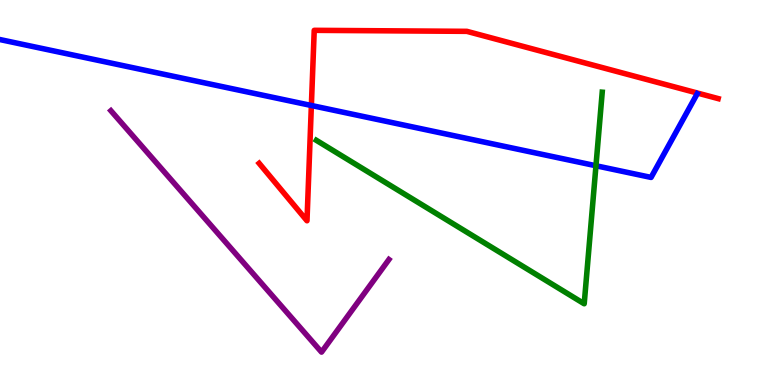[{'lines': ['blue', 'red'], 'intersections': [{'x': 4.02, 'y': 7.26}]}, {'lines': ['green', 'red'], 'intersections': []}, {'lines': ['purple', 'red'], 'intersections': []}, {'lines': ['blue', 'green'], 'intersections': [{'x': 7.69, 'y': 5.69}]}, {'lines': ['blue', 'purple'], 'intersections': []}, {'lines': ['green', 'purple'], 'intersections': []}]